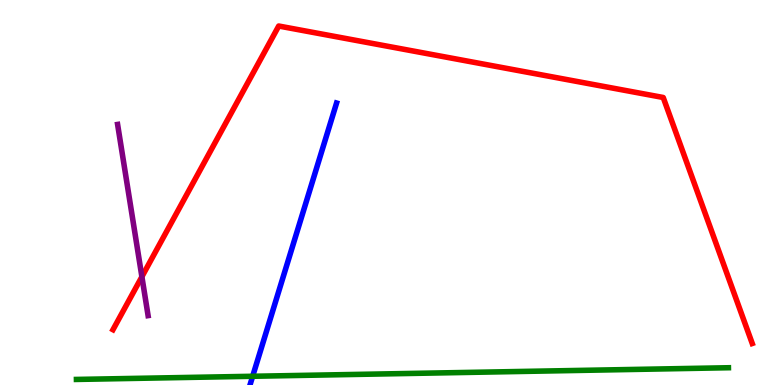[{'lines': ['blue', 'red'], 'intersections': []}, {'lines': ['green', 'red'], 'intersections': []}, {'lines': ['purple', 'red'], 'intersections': [{'x': 1.83, 'y': 2.81}]}, {'lines': ['blue', 'green'], 'intersections': [{'x': 3.26, 'y': 0.227}]}, {'lines': ['blue', 'purple'], 'intersections': []}, {'lines': ['green', 'purple'], 'intersections': []}]